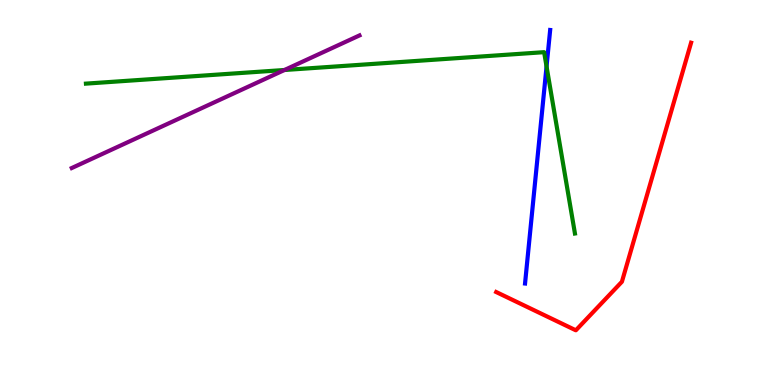[{'lines': ['blue', 'red'], 'intersections': []}, {'lines': ['green', 'red'], 'intersections': []}, {'lines': ['purple', 'red'], 'intersections': []}, {'lines': ['blue', 'green'], 'intersections': [{'x': 7.05, 'y': 8.27}]}, {'lines': ['blue', 'purple'], 'intersections': []}, {'lines': ['green', 'purple'], 'intersections': [{'x': 3.67, 'y': 8.18}]}]